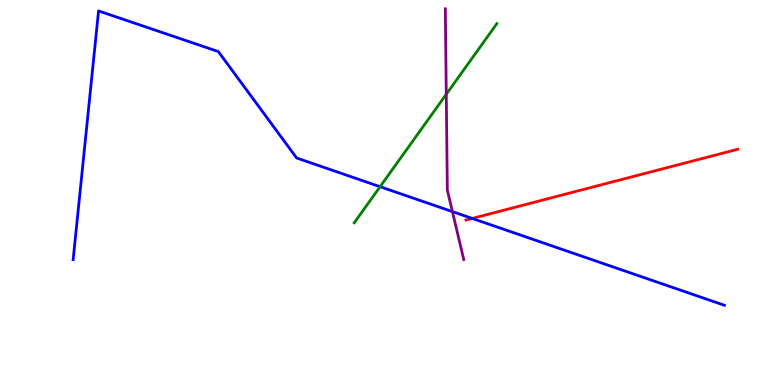[{'lines': ['blue', 'red'], 'intersections': [{'x': 6.09, 'y': 4.33}]}, {'lines': ['green', 'red'], 'intersections': []}, {'lines': ['purple', 'red'], 'intersections': []}, {'lines': ['blue', 'green'], 'intersections': [{'x': 4.9, 'y': 5.15}]}, {'lines': ['blue', 'purple'], 'intersections': [{'x': 5.84, 'y': 4.5}]}, {'lines': ['green', 'purple'], 'intersections': [{'x': 5.76, 'y': 7.55}]}]